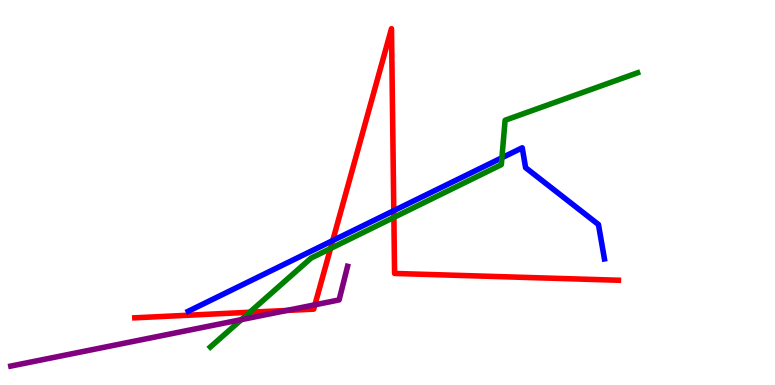[{'lines': ['blue', 'red'], 'intersections': [{'x': 4.29, 'y': 3.75}, {'x': 5.08, 'y': 4.53}]}, {'lines': ['green', 'red'], 'intersections': [{'x': 3.22, 'y': 1.89}, {'x': 4.26, 'y': 3.55}, {'x': 5.08, 'y': 4.35}]}, {'lines': ['purple', 'red'], 'intersections': [{'x': 3.7, 'y': 1.94}, {'x': 4.06, 'y': 2.08}]}, {'lines': ['blue', 'green'], 'intersections': [{'x': 6.48, 'y': 5.9}]}, {'lines': ['blue', 'purple'], 'intersections': []}, {'lines': ['green', 'purple'], 'intersections': [{'x': 3.11, 'y': 1.7}]}]